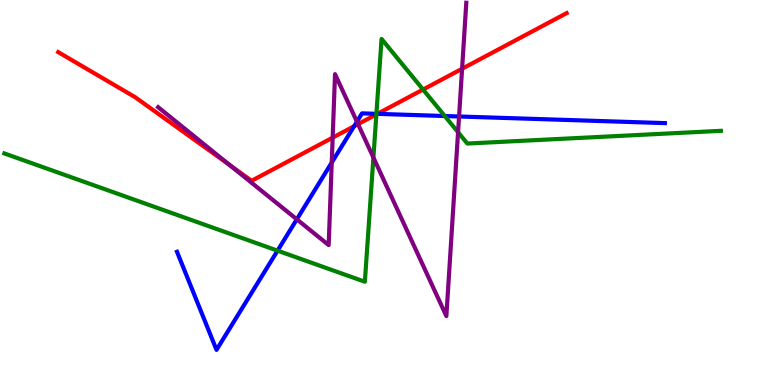[{'lines': ['blue', 'red'], 'intersections': [{'x': 4.57, 'y': 6.72}, {'x': 4.87, 'y': 7.04}]}, {'lines': ['green', 'red'], 'intersections': [{'x': 4.86, 'y': 7.03}, {'x': 5.46, 'y': 7.67}]}, {'lines': ['purple', 'red'], 'intersections': [{'x': 2.97, 'y': 5.71}, {'x': 4.29, 'y': 6.42}, {'x': 4.62, 'y': 6.78}, {'x': 5.96, 'y': 8.21}]}, {'lines': ['blue', 'green'], 'intersections': [{'x': 3.58, 'y': 3.49}, {'x': 4.86, 'y': 7.04}, {'x': 5.74, 'y': 6.99}]}, {'lines': ['blue', 'purple'], 'intersections': [{'x': 3.83, 'y': 4.3}, {'x': 4.28, 'y': 5.78}, {'x': 4.61, 'y': 6.84}, {'x': 5.92, 'y': 6.97}]}, {'lines': ['green', 'purple'], 'intersections': [{'x': 4.82, 'y': 5.91}, {'x': 5.91, 'y': 6.57}]}]